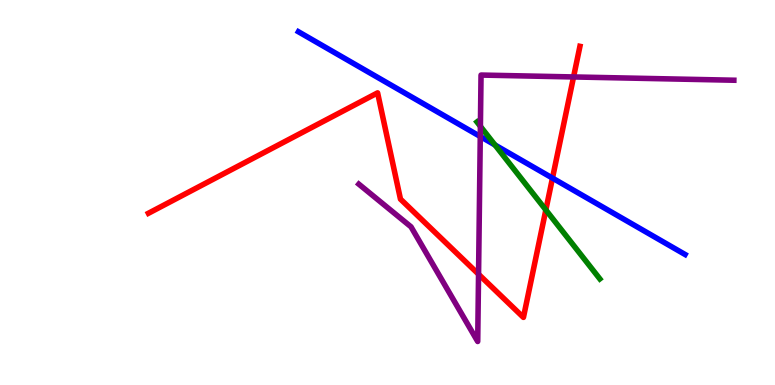[{'lines': ['blue', 'red'], 'intersections': [{'x': 7.13, 'y': 5.37}]}, {'lines': ['green', 'red'], 'intersections': [{'x': 7.04, 'y': 4.55}]}, {'lines': ['purple', 'red'], 'intersections': [{'x': 6.17, 'y': 2.88}, {'x': 7.4, 'y': 8.0}]}, {'lines': ['blue', 'green'], 'intersections': [{'x': 6.39, 'y': 6.23}]}, {'lines': ['blue', 'purple'], 'intersections': [{'x': 6.2, 'y': 6.45}]}, {'lines': ['green', 'purple'], 'intersections': [{'x': 6.2, 'y': 6.72}]}]